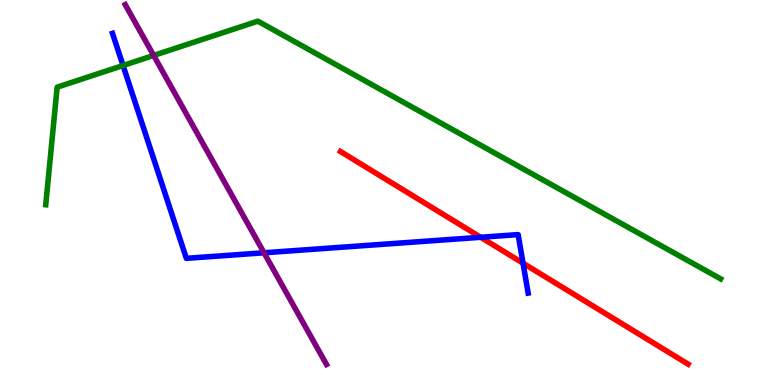[{'lines': ['blue', 'red'], 'intersections': [{'x': 6.2, 'y': 3.84}, {'x': 6.75, 'y': 3.16}]}, {'lines': ['green', 'red'], 'intersections': []}, {'lines': ['purple', 'red'], 'intersections': []}, {'lines': ['blue', 'green'], 'intersections': [{'x': 1.59, 'y': 8.3}]}, {'lines': ['blue', 'purple'], 'intersections': [{'x': 3.41, 'y': 3.43}]}, {'lines': ['green', 'purple'], 'intersections': [{'x': 1.98, 'y': 8.56}]}]